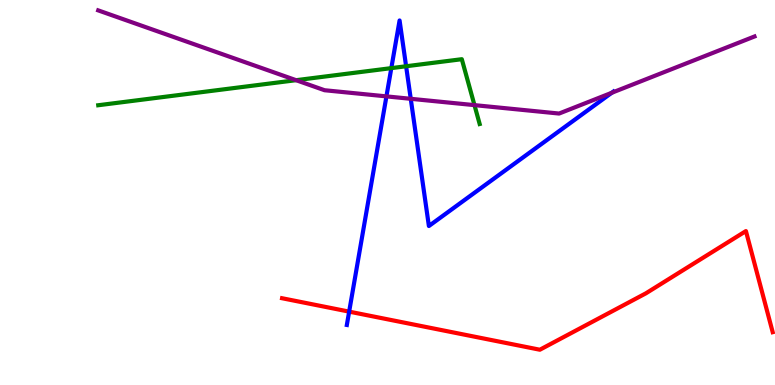[{'lines': ['blue', 'red'], 'intersections': [{'x': 4.51, 'y': 1.91}]}, {'lines': ['green', 'red'], 'intersections': []}, {'lines': ['purple', 'red'], 'intersections': []}, {'lines': ['blue', 'green'], 'intersections': [{'x': 5.05, 'y': 8.23}, {'x': 5.24, 'y': 8.28}]}, {'lines': ['blue', 'purple'], 'intersections': [{'x': 4.99, 'y': 7.5}, {'x': 5.3, 'y': 7.43}, {'x': 7.89, 'y': 7.59}]}, {'lines': ['green', 'purple'], 'intersections': [{'x': 3.82, 'y': 7.92}, {'x': 6.12, 'y': 7.27}]}]